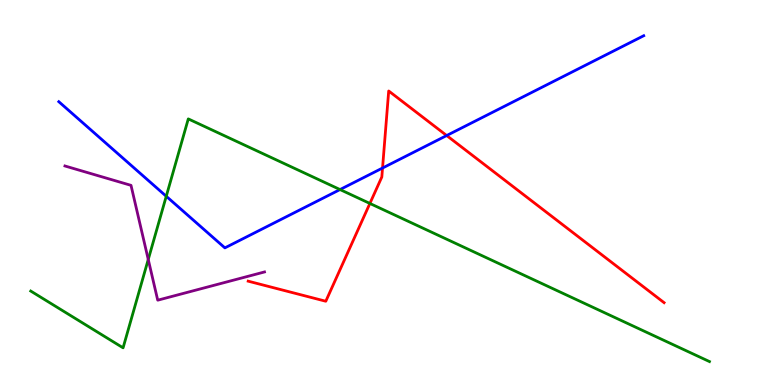[{'lines': ['blue', 'red'], 'intersections': [{'x': 4.94, 'y': 5.64}, {'x': 5.76, 'y': 6.48}]}, {'lines': ['green', 'red'], 'intersections': [{'x': 4.77, 'y': 4.72}]}, {'lines': ['purple', 'red'], 'intersections': []}, {'lines': ['blue', 'green'], 'intersections': [{'x': 2.15, 'y': 4.9}, {'x': 4.39, 'y': 5.08}]}, {'lines': ['blue', 'purple'], 'intersections': []}, {'lines': ['green', 'purple'], 'intersections': [{'x': 1.91, 'y': 3.26}]}]